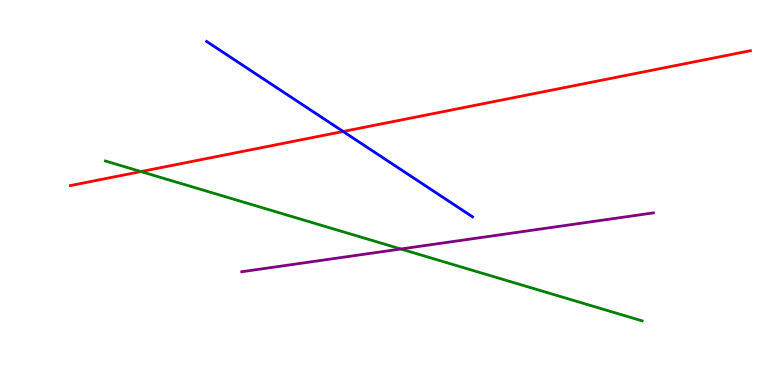[{'lines': ['blue', 'red'], 'intersections': [{'x': 4.43, 'y': 6.58}]}, {'lines': ['green', 'red'], 'intersections': [{'x': 1.82, 'y': 5.54}]}, {'lines': ['purple', 'red'], 'intersections': []}, {'lines': ['blue', 'green'], 'intersections': []}, {'lines': ['blue', 'purple'], 'intersections': []}, {'lines': ['green', 'purple'], 'intersections': [{'x': 5.17, 'y': 3.53}]}]